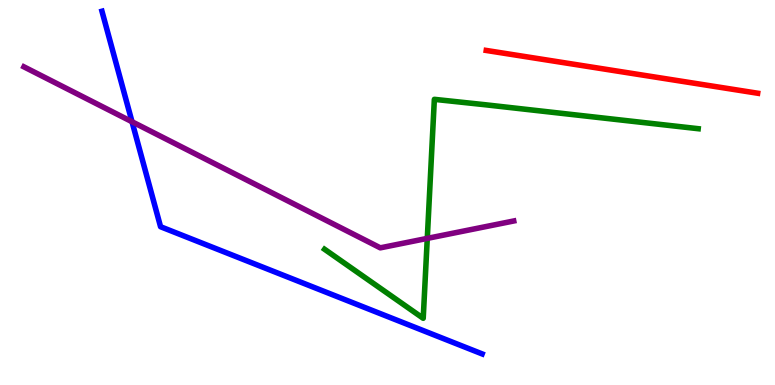[{'lines': ['blue', 'red'], 'intersections': []}, {'lines': ['green', 'red'], 'intersections': []}, {'lines': ['purple', 'red'], 'intersections': []}, {'lines': ['blue', 'green'], 'intersections': []}, {'lines': ['blue', 'purple'], 'intersections': [{'x': 1.7, 'y': 6.84}]}, {'lines': ['green', 'purple'], 'intersections': [{'x': 5.51, 'y': 3.81}]}]